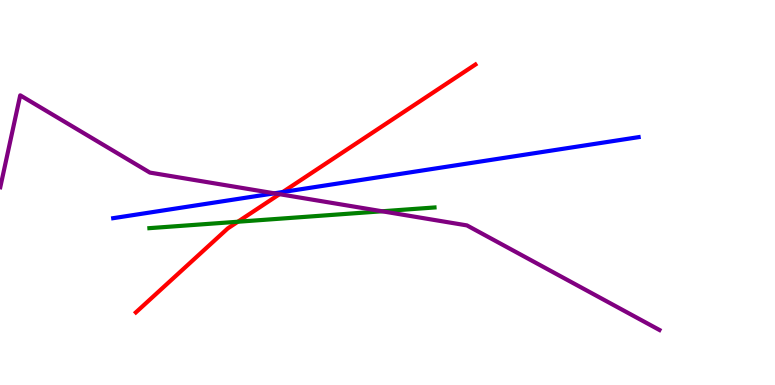[{'lines': ['blue', 'red'], 'intersections': [{'x': 3.65, 'y': 5.01}]}, {'lines': ['green', 'red'], 'intersections': [{'x': 3.07, 'y': 4.24}]}, {'lines': ['purple', 'red'], 'intersections': [{'x': 3.61, 'y': 4.96}]}, {'lines': ['blue', 'green'], 'intersections': []}, {'lines': ['blue', 'purple'], 'intersections': [{'x': 3.54, 'y': 4.98}]}, {'lines': ['green', 'purple'], 'intersections': [{'x': 4.93, 'y': 4.51}]}]